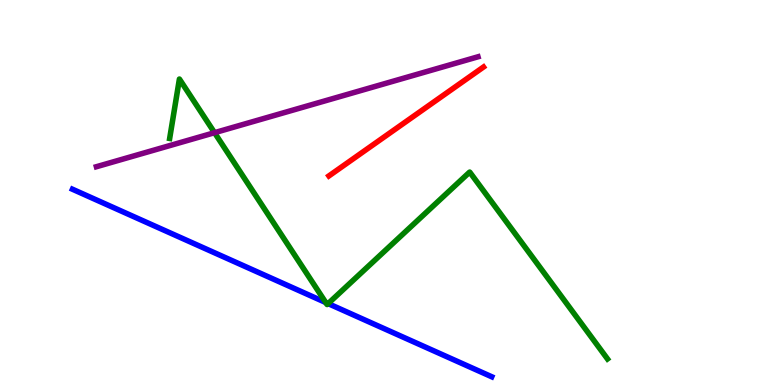[{'lines': ['blue', 'red'], 'intersections': []}, {'lines': ['green', 'red'], 'intersections': []}, {'lines': ['purple', 'red'], 'intersections': []}, {'lines': ['blue', 'green'], 'intersections': [{'x': 4.2, 'y': 2.14}, {'x': 4.23, 'y': 2.11}]}, {'lines': ['blue', 'purple'], 'intersections': []}, {'lines': ['green', 'purple'], 'intersections': [{'x': 2.77, 'y': 6.55}]}]